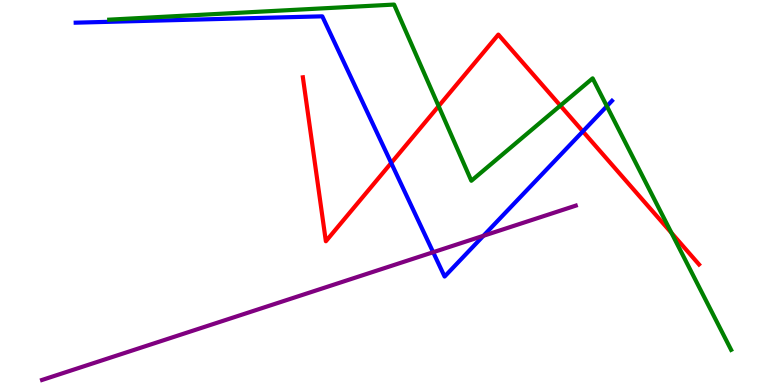[{'lines': ['blue', 'red'], 'intersections': [{'x': 5.05, 'y': 5.77}, {'x': 7.52, 'y': 6.59}]}, {'lines': ['green', 'red'], 'intersections': [{'x': 5.66, 'y': 7.24}, {'x': 7.23, 'y': 7.26}, {'x': 8.66, 'y': 3.95}]}, {'lines': ['purple', 'red'], 'intersections': []}, {'lines': ['blue', 'green'], 'intersections': [{'x': 7.83, 'y': 7.24}]}, {'lines': ['blue', 'purple'], 'intersections': [{'x': 5.59, 'y': 3.45}, {'x': 6.24, 'y': 3.88}]}, {'lines': ['green', 'purple'], 'intersections': []}]